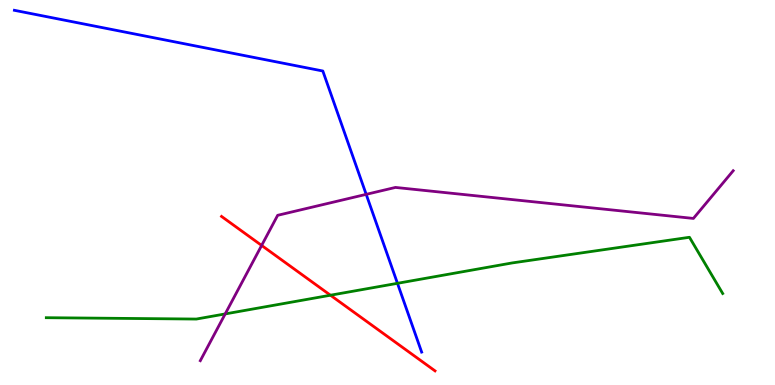[{'lines': ['blue', 'red'], 'intersections': []}, {'lines': ['green', 'red'], 'intersections': [{'x': 4.26, 'y': 2.33}]}, {'lines': ['purple', 'red'], 'intersections': [{'x': 3.38, 'y': 3.63}]}, {'lines': ['blue', 'green'], 'intersections': [{'x': 5.13, 'y': 2.64}]}, {'lines': ['blue', 'purple'], 'intersections': [{'x': 4.73, 'y': 4.95}]}, {'lines': ['green', 'purple'], 'intersections': [{'x': 2.91, 'y': 1.85}]}]